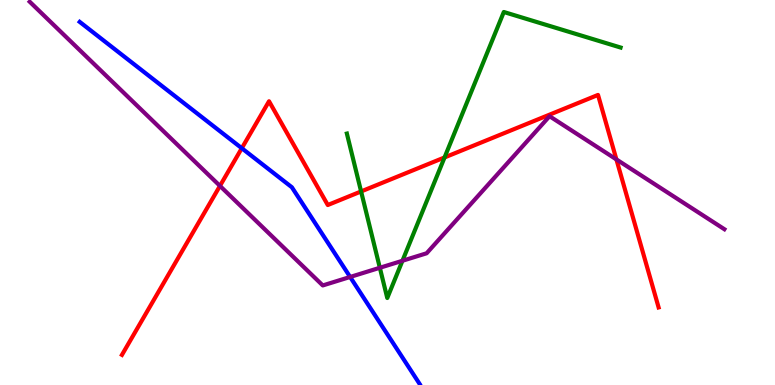[{'lines': ['blue', 'red'], 'intersections': [{'x': 3.12, 'y': 6.15}]}, {'lines': ['green', 'red'], 'intersections': [{'x': 4.66, 'y': 5.03}, {'x': 5.74, 'y': 5.91}]}, {'lines': ['purple', 'red'], 'intersections': [{'x': 2.84, 'y': 5.17}, {'x': 7.95, 'y': 5.86}]}, {'lines': ['blue', 'green'], 'intersections': []}, {'lines': ['blue', 'purple'], 'intersections': [{'x': 4.52, 'y': 2.81}]}, {'lines': ['green', 'purple'], 'intersections': [{'x': 4.9, 'y': 3.04}, {'x': 5.19, 'y': 3.23}]}]